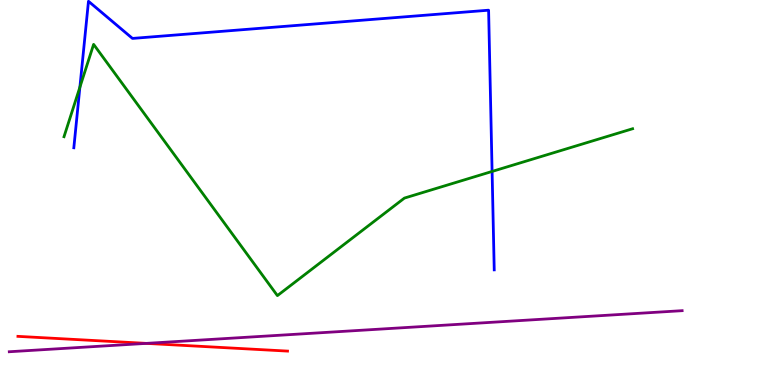[{'lines': ['blue', 'red'], 'intersections': []}, {'lines': ['green', 'red'], 'intersections': []}, {'lines': ['purple', 'red'], 'intersections': [{'x': 1.89, 'y': 1.08}]}, {'lines': ['blue', 'green'], 'intersections': [{'x': 1.03, 'y': 7.73}, {'x': 6.35, 'y': 5.55}]}, {'lines': ['blue', 'purple'], 'intersections': []}, {'lines': ['green', 'purple'], 'intersections': []}]